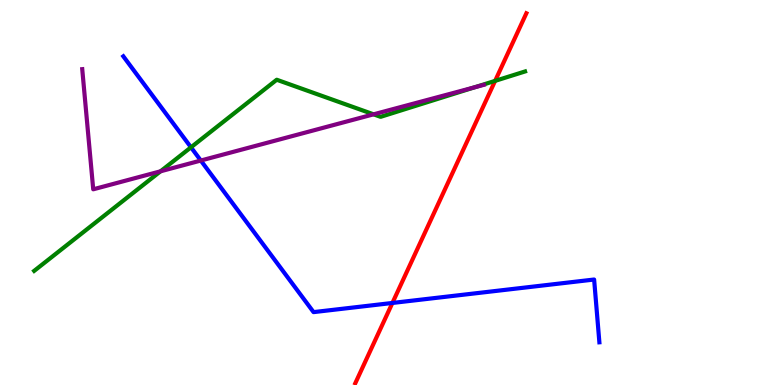[{'lines': ['blue', 'red'], 'intersections': [{'x': 5.06, 'y': 2.13}]}, {'lines': ['green', 'red'], 'intersections': [{'x': 6.39, 'y': 7.9}]}, {'lines': ['purple', 'red'], 'intersections': []}, {'lines': ['blue', 'green'], 'intersections': [{'x': 2.46, 'y': 6.17}]}, {'lines': ['blue', 'purple'], 'intersections': [{'x': 2.59, 'y': 5.83}]}, {'lines': ['green', 'purple'], 'intersections': [{'x': 2.07, 'y': 5.55}, {'x': 4.82, 'y': 7.03}, {'x': 6.13, 'y': 7.73}]}]